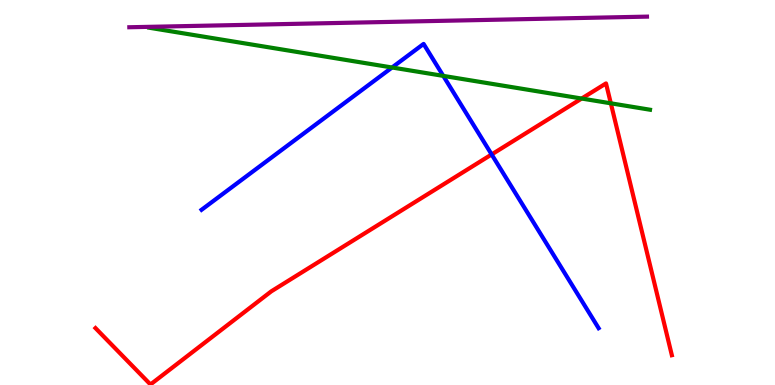[{'lines': ['blue', 'red'], 'intersections': [{'x': 6.34, 'y': 5.99}]}, {'lines': ['green', 'red'], 'intersections': [{'x': 7.51, 'y': 7.44}, {'x': 7.88, 'y': 7.32}]}, {'lines': ['purple', 'red'], 'intersections': []}, {'lines': ['blue', 'green'], 'intersections': [{'x': 5.06, 'y': 8.25}, {'x': 5.72, 'y': 8.03}]}, {'lines': ['blue', 'purple'], 'intersections': []}, {'lines': ['green', 'purple'], 'intersections': []}]